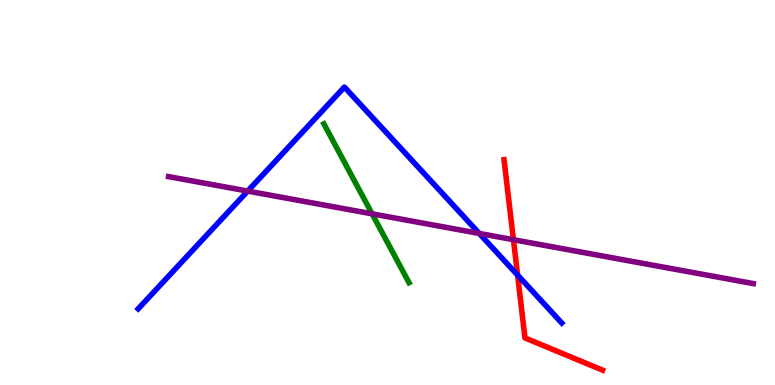[{'lines': ['blue', 'red'], 'intersections': [{'x': 6.68, 'y': 2.86}]}, {'lines': ['green', 'red'], 'intersections': []}, {'lines': ['purple', 'red'], 'intersections': [{'x': 6.62, 'y': 3.77}]}, {'lines': ['blue', 'green'], 'intersections': []}, {'lines': ['blue', 'purple'], 'intersections': [{'x': 3.2, 'y': 5.04}, {'x': 6.18, 'y': 3.94}]}, {'lines': ['green', 'purple'], 'intersections': [{'x': 4.8, 'y': 4.45}]}]